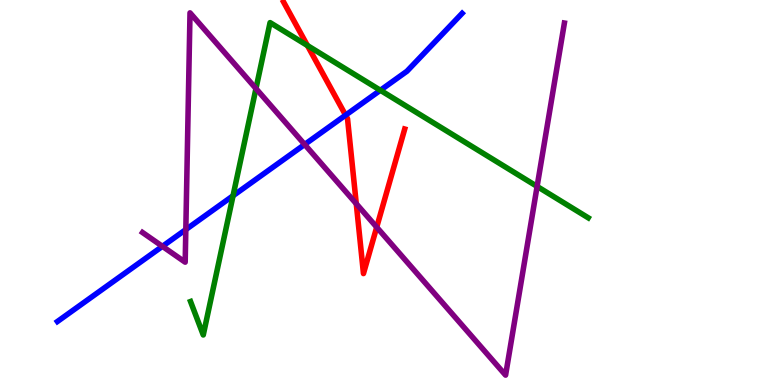[{'lines': ['blue', 'red'], 'intersections': [{'x': 4.46, 'y': 7.01}]}, {'lines': ['green', 'red'], 'intersections': [{'x': 3.97, 'y': 8.82}]}, {'lines': ['purple', 'red'], 'intersections': [{'x': 4.6, 'y': 4.71}, {'x': 4.86, 'y': 4.1}]}, {'lines': ['blue', 'green'], 'intersections': [{'x': 3.01, 'y': 4.92}, {'x': 4.91, 'y': 7.66}]}, {'lines': ['blue', 'purple'], 'intersections': [{'x': 2.1, 'y': 3.6}, {'x': 2.4, 'y': 4.04}, {'x': 3.93, 'y': 6.25}]}, {'lines': ['green', 'purple'], 'intersections': [{'x': 3.3, 'y': 7.7}, {'x': 6.93, 'y': 5.16}]}]